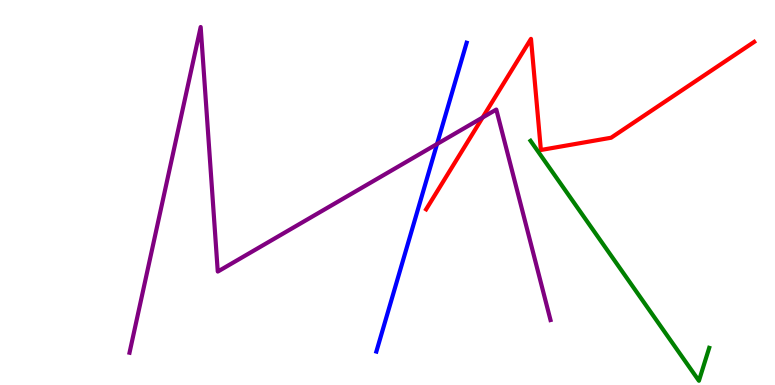[{'lines': ['blue', 'red'], 'intersections': []}, {'lines': ['green', 'red'], 'intersections': []}, {'lines': ['purple', 'red'], 'intersections': [{'x': 6.23, 'y': 6.95}]}, {'lines': ['blue', 'green'], 'intersections': []}, {'lines': ['blue', 'purple'], 'intersections': [{'x': 5.64, 'y': 6.26}]}, {'lines': ['green', 'purple'], 'intersections': []}]